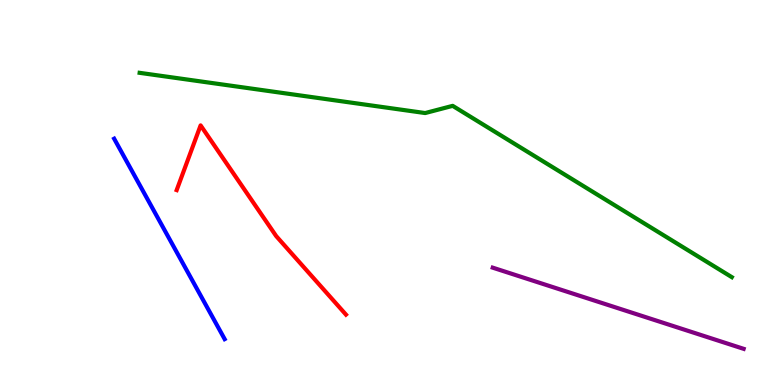[{'lines': ['blue', 'red'], 'intersections': []}, {'lines': ['green', 'red'], 'intersections': []}, {'lines': ['purple', 'red'], 'intersections': []}, {'lines': ['blue', 'green'], 'intersections': []}, {'lines': ['blue', 'purple'], 'intersections': []}, {'lines': ['green', 'purple'], 'intersections': []}]